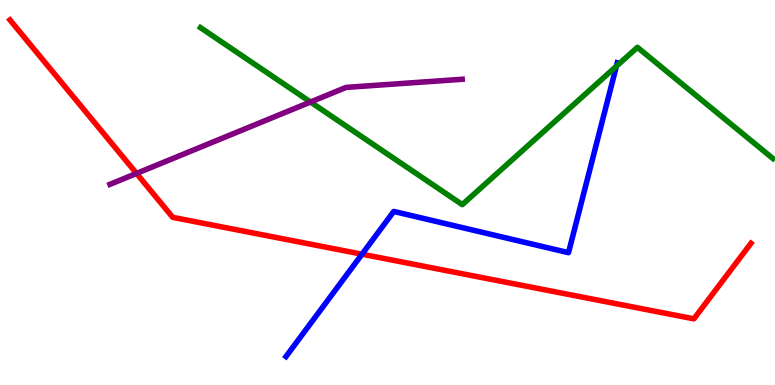[{'lines': ['blue', 'red'], 'intersections': [{'x': 4.67, 'y': 3.4}]}, {'lines': ['green', 'red'], 'intersections': []}, {'lines': ['purple', 'red'], 'intersections': [{'x': 1.76, 'y': 5.5}]}, {'lines': ['blue', 'green'], 'intersections': [{'x': 7.95, 'y': 8.28}]}, {'lines': ['blue', 'purple'], 'intersections': []}, {'lines': ['green', 'purple'], 'intersections': [{'x': 4.01, 'y': 7.35}]}]